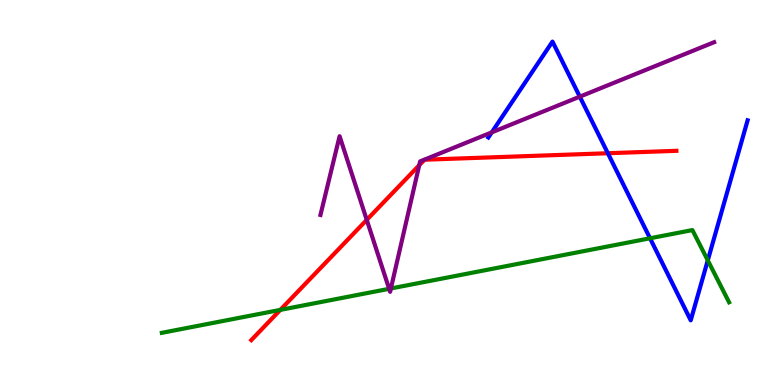[{'lines': ['blue', 'red'], 'intersections': [{'x': 7.84, 'y': 6.02}]}, {'lines': ['green', 'red'], 'intersections': [{'x': 3.62, 'y': 1.95}]}, {'lines': ['purple', 'red'], 'intersections': [{'x': 4.73, 'y': 4.29}, {'x': 5.41, 'y': 5.71}]}, {'lines': ['blue', 'green'], 'intersections': [{'x': 8.39, 'y': 3.81}, {'x': 9.13, 'y': 3.24}]}, {'lines': ['blue', 'purple'], 'intersections': [{'x': 6.35, 'y': 6.56}, {'x': 7.48, 'y': 7.49}]}, {'lines': ['green', 'purple'], 'intersections': [{'x': 5.02, 'y': 2.5}, {'x': 5.04, 'y': 2.51}]}]